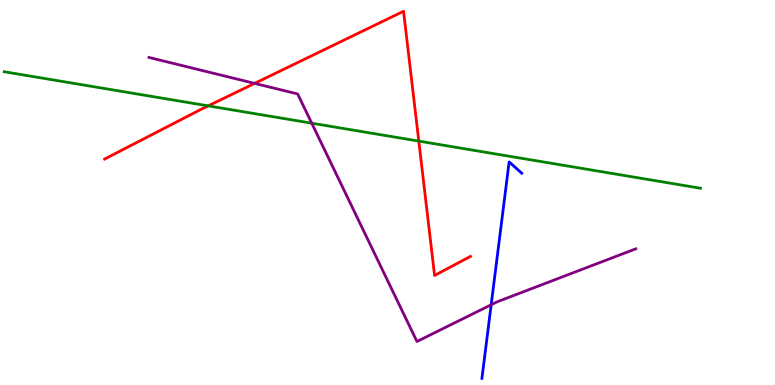[{'lines': ['blue', 'red'], 'intersections': []}, {'lines': ['green', 'red'], 'intersections': [{'x': 2.69, 'y': 7.25}, {'x': 5.4, 'y': 6.33}]}, {'lines': ['purple', 'red'], 'intersections': [{'x': 3.29, 'y': 7.83}]}, {'lines': ['blue', 'green'], 'intersections': []}, {'lines': ['blue', 'purple'], 'intersections': [{'x': 6.34, 'y': 2.08}]}, {'lines': ['green', 'purple'], 'intersections': [{'x': 4.02, 'y': 6.8}]}]